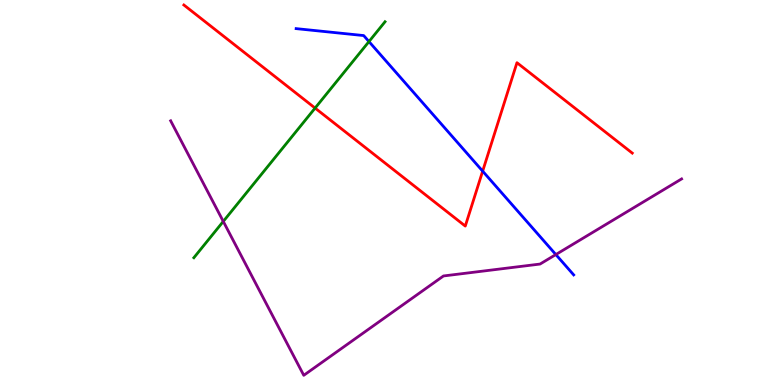[{'lines': ['blue', 'red'], 'intersections': [{'x': 6.23, 'y': 5.55}]}, {'lines': ['green', 'red'], 'intersections': [{'x': 4.07, 'y': 7.19}]}, {'lines': ['purple', 'red'], 'intersections': []}, {'lines': ['blue', 'green'], 'intersections': [{'x': 4.76, 'y': 8.92}]}, {'lines': ['blue', 'purple'], 'intersections': [{'x': 7.17, 'y': 3.39}]}, {'lines': ['green', 'purple'], 'intersections': [{'x': 2.88, 'y': 4.25}]}]